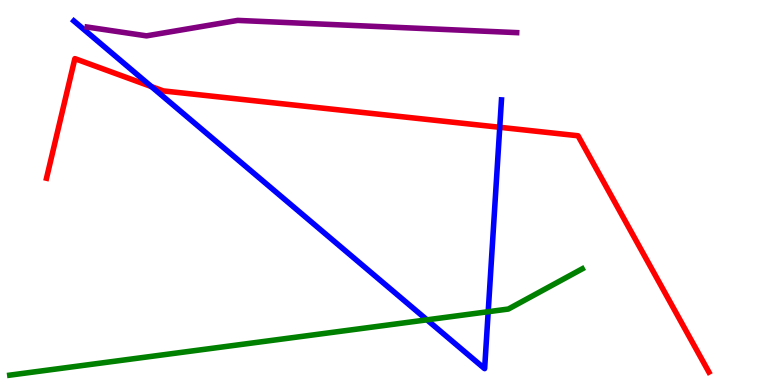[{'lines': ['blue', 'red'], 'intersections': [{'x': 1.95, 'y': 7.75}, {'x': 6.45, 'y': 6.69}]}, {'lines': ['green', 'red'], 'intersections': []}, {'lines': ['purple', 'red'], 'intersections': []}, {'lines': ['blue', 'green'], 'intersections': [{'x': 5.51, 'y': 1.69}, {'x': 6.3, 'y': 1.9}]}, {'lines': ['blue', 'purple'], 'intersections': []}, {'lines': ['green', 'purple'], 'intersections': []}]